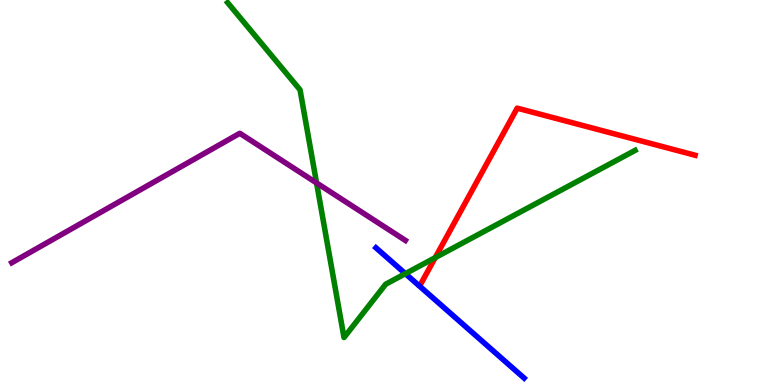[{'lines': ['blue', 'red'], 'intersections': []}, {'lines': ['green', 'red'], 'intersections': [{'x': 5.62, 'y': 3.31}]}, {'lines': ['purple', 'red'], 'intersections': []}, {'lines': ['blue', 'green'], 'intersections': [{'x': 5.23, 'y': 2.89}]}, {'lines': ['blue', 'purple'], 'intersections': []}, {'lines': ['green', 'purple'], 'intersections': [{'x': 4.08, 'y': 5.25}]}]